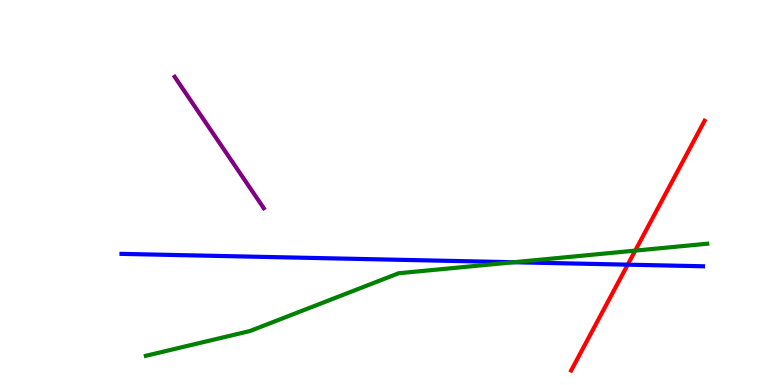[{'lines': ['blue', 'red'], 'intersections': [{'x': 8.1, 'y': 3.13}]}, {'lines': ['green', 'red'], 'intersections': [{'x': 8.2, 'y': 3.49}]}, {'lines': ['purple', 'red'], 'intersections': []}, {'lines': ['blue', 'green'], 'intersections': [{'x': 6.63, 'y': 3.19}]}, {'lines': ['blue', 'purple'], 'intersections': []}, {'lines': ['green', 'purple'], 'intersections': []}]